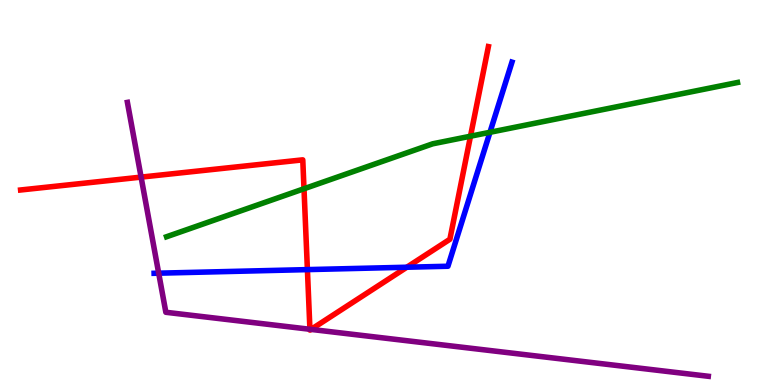[{'lines': ['blue', 'red'], 'intersections': [{'x': 3.97, 'y': 3.0}, {'x': 5.25, 'y': 3.06}]}, {'lines': ['green', 'red'], 'intersections': [{'x': 3.92, 'y': 5.1}, {'x': 6.07, 'y': 6.46}]}, {'lines': ['purple', 'red'], 'intersections': [{'x': 1.82, 'y': 5.4}, {'x': 4.0, 'y': 1.45}, {'x': 4.01, 'y': 1.44}]}, {'lines': ['blue', 'green'], 'intersections': [{'x': 6.32, 'y': 6.56}]}, {'lines': ['blue', 'purple'], 'intersections': [{'x': 2.05, 'y': 2.9}]}, {'lines': ['green', 'purple'], 'intersections': []}]